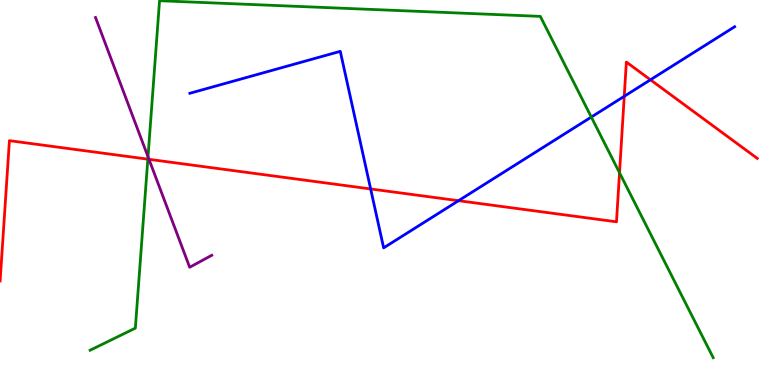[{'lines': ['blue', 'red'], 'intersections': [{'x': 4.78, 'y': 5.09}, {'x': 5.92, 'y': 4.79}, {'x': 8.05, 'y': 7.5}, {'x': 8.39, 'y': 7.93}]}, {'lines': ['green', 'red'], 'intersections': [{'x': 1.91, 'y': 5.87}, {'x': 7.99, 'y': 5.51}]}, {'lines': ['purple', 'red'], 'intersections': [{'x': 1.92, 'y': 5.86}]}, {'lines': ['blue', 'green'], 'intersections': [{'x': 7.63, 'y': 6.96}]}, {'lines': ['blue', 'purple'], 'intersections': []}, {'lines': ['green', 'purple'], 'intersections': [{'x': 1.91, 'y': 5.93}]}]